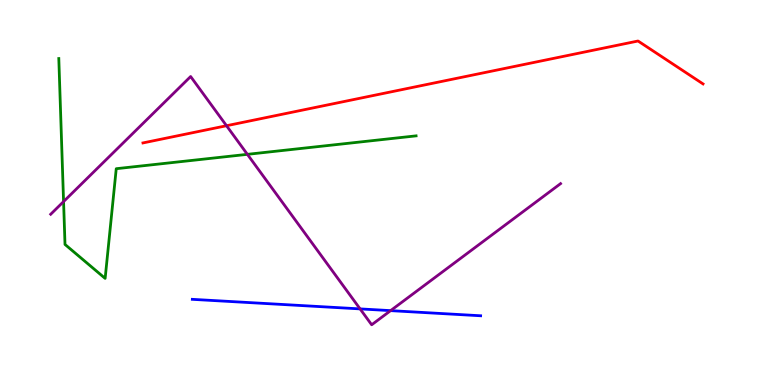[{'lines': ['blue', 'red'], 'intersections': []}, {'lines': ['green', 'red'], 'intersections': []}, {'lines': ['purple', 'red'], 'intersections': [{'x': 2.92, 'y': 6.73}]}, {'lines': ['blue', 'green'], 'intersections': []}, {'lines': ['blue', 'purple'], 'intersections': [{'x': 4.65, 'y': 1.98}, {'x': 5.04, 'y': 1.93}]}, {'lines': ['green', 'purple'], 'intersections': [{'x': 0.82, 'y': 4.76}, {'x': 3.19, 'y': 5.99}]}]